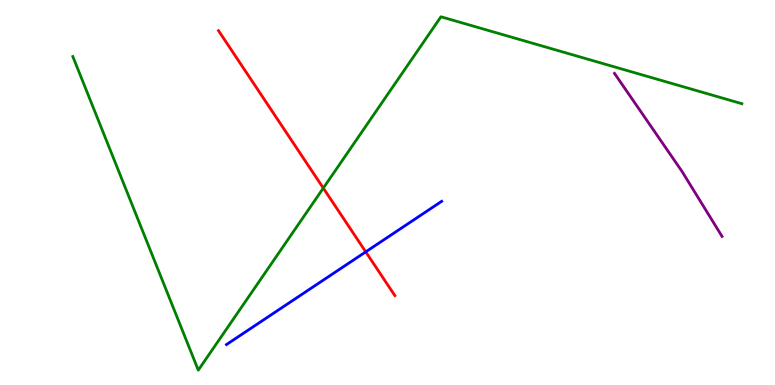[{'lines': ['blue', 'red'], 'intersections': [{'x': 4.72, 'y': 3.46}]}, {'lines': ['green', 'red'], 'intersections': [{'x': 4.17, 'y': 5.11}]}, {'lines': ['purple', 'red'], 'intersections': []}, {'lines': ['blue', 'green'], 'intersections': []}, {'lines': ['blue', 'purple'], 'intersections': []}, {'lines': ['green', 'purple'], 'intersections': []}]